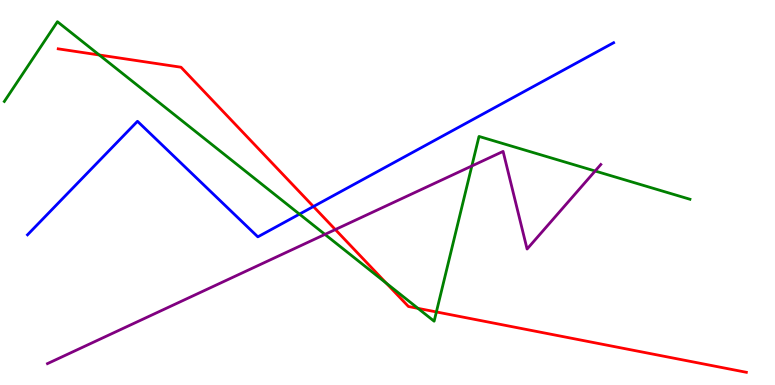[{'lines': ['blue', 'red'], 'intersections': [{'x': 4.04, 'y': 4.64}]}, {'lines': ['green', 'red'], 'intersections': [{'x': 1.28, 'y': 8.57}, {'x': 4.98, 'y': 2.65}, {'x': 5.39, 'y': 1.99}, {'x': 5.63, 'y': 1.9}]}, {'lines': ['purple', 'red'], 'intersections': [{'x': 4.33, 'y': 4.04}]}, {'lines': ['blue', 'green'], 'intersections': [{'x': 3.86, 'y': 4.44}]}, {'lines': ['blue', 'purple'], 'intersections': []}, {'lines': ['green', 'purple'], 'intersections': [{'x': 4.19, 'y': 3.91}, {'x': 6.09, 'y': 5.69}, {'x': 7.68, 'y': 5.56}]}]